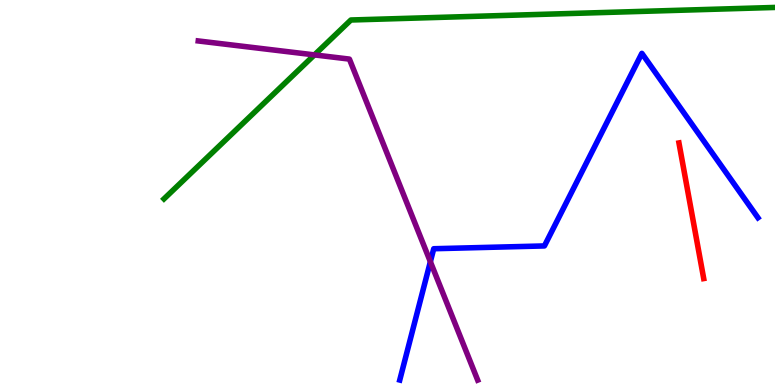[{'lines': ['blue', 'red'], 'intersections': []}, {'lines': ['green', 'red'], 'intersections': []}, {'lines': ['purple', 'red'], 'intersections': []}, {'lines': ['blue', 'green'], 'intersections': []}, {'lines': ['blue', 'purple'], 'intersections': [{'x': 5.55, 'y': 3.2}]}, {'lines': ['green', 'purple'], 'intersections': [{'x': 4.06, 'y': 8.57}]}]